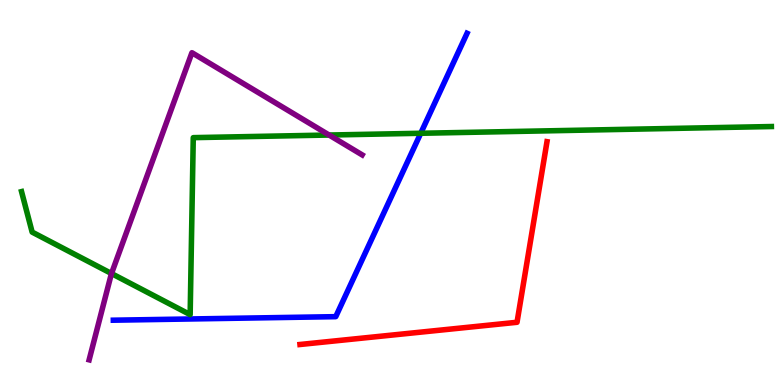[{'lines': ['blue', 'red'], 'intersections': []}, {'lines': ['green', 'red'], 'intersections': []}, {'lines': ['purple', 'red'], 'intersections': []}, {'lines': ['blue', 'green'], 'intersections': [{'x': 5.43, 'y': 6.54}]}, {'lines': ['blue', 'purple'], 'intersections': []}, {'lines': ['green', 'purple'], 'intersections': [{'x': 1.44, 'y': 2.89}, {'x': 4.25, 'y': 6.49}]}]